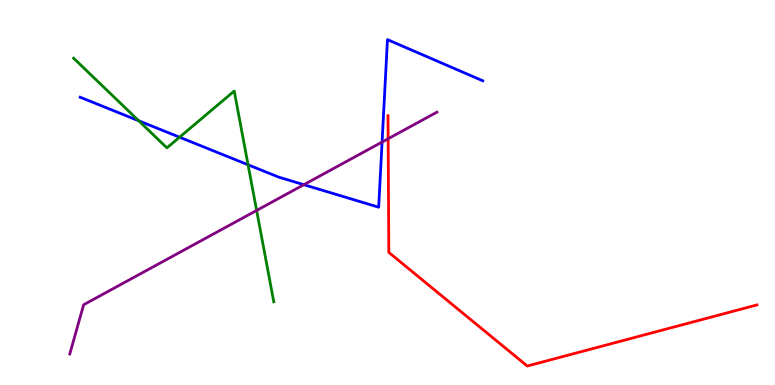[{'lines': ['blue', 'red'], 'intersections': []}, {'lines': ['green', 'red'], 'intersections': []}, {'lines': ['purple', 'red'], 'intersections': [{'x': 5.01, 'y': 6.4}]}, {'lines': ['blue', 'green'], 'intersections': [{'x': 1.79, 'y': 6.86}, {'x': 2.32, 'y': 6.44}, {'x': 3.2, 'y': 5.72}]}, {'lines': ['blue', 'purple'], 'intersections': [{'x': 3.92, 'y': 5.2}, {'x': 4.93, 'y': 6.31}]}, {'lines': ['green', 'purple'], 'intersections': [{'x': 3.31, 'y': 4.53}]}]